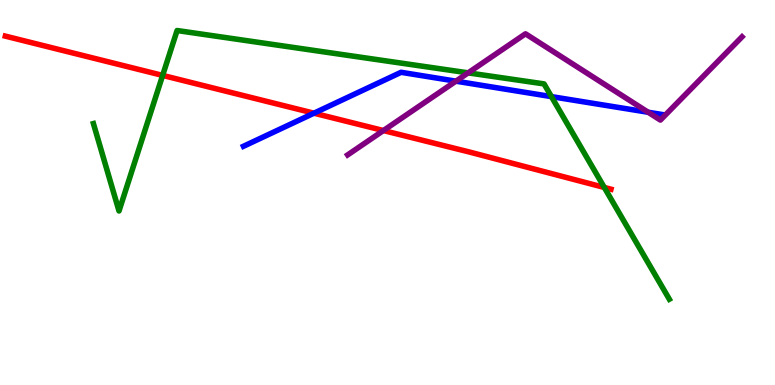[{'lines': ['blue', 'red'], 'intersections': [{'x': 4.05, 'y': 7.06}]}, {'lines': ['green', 'red'], 'intersections': [{'x': 2.1, 'y': 8.04}, {'x': 7.8, 'y': 5.13}]}, {'lines': ['purple', 'red'], 'intersections': [{'x': 4.95, 'y': 6.61}]}, {'lines': ['blue', 'green'], 'intersections': [{'x': 7.12, 'y': 7.49}]}, {'lines': ['blue', 'purple'], 'intersections': [{'x': 5.88, 'y': 7.89}, {'x': 8.36, 'y': 7.08}]}, {'lines': ['green', 'purple'], 'intersections': [{'x': 6.04, 'y': 8.11}]}]